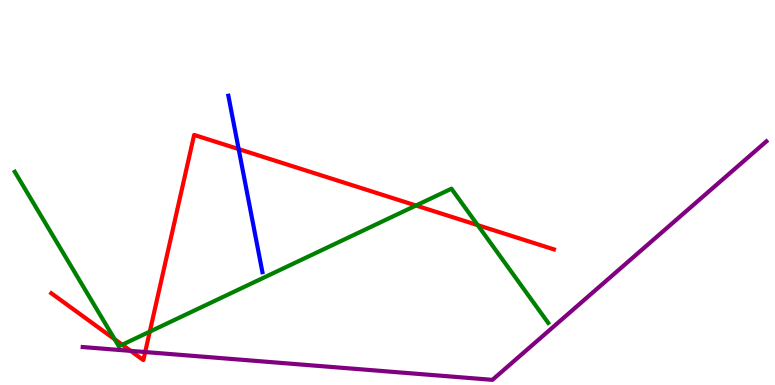[{'lines': ['blue', 'red'], 'intersections': [{'x': 3.08, 'y': 6.13}]}, {'lines': ['green', 'red'], 'intersections': [{'x': 1.48, 'y': 1.19}, {'x': 1.58, 'y': 1.05}, {'x': 1.93, 'y': 1.39}, {'x': 5.37, 'y': 4.66}, {'x': 6.16, 'y': 4.15}]}, {'lines': ['purple', 'red'], 'intersections': [{'x': 1.69, 'y': 0.886}, {'x': 1.87, 'y': 0.856}]}, {'lines': ['blue', 'green'], 'intersections': []}, {'lines': ['blue', 'purple'], 'intersections': []}, {'lines': ['green', 'purple'], 'intersections': []}]